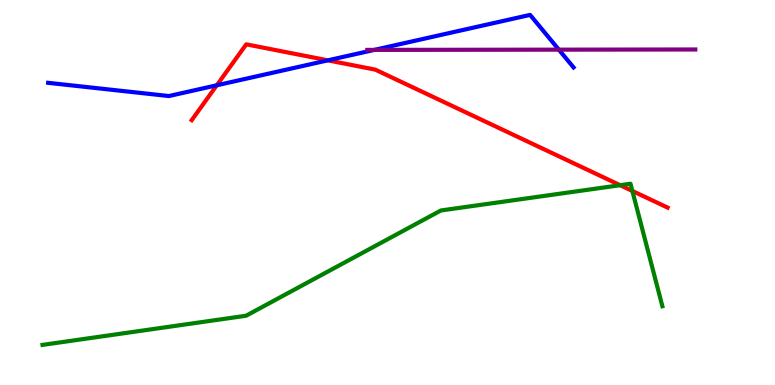[{'lines': ['blue', 'red'], 'intersections': [{'x': 2.8, 'y': 7.78}, {'x': 4.23, 'y': 8.43}]}, {'lines': ['green', 'red'], 'intersections': [{'x': 8.0, 'y': 5.19}, {'x': 8.16, 'y': 5.04}]}, {'lines': ['purple', 'red'], 'intersections': []}, {'lines': ['blue', 'green'], 'intersections': []}, {'lines': ['blue', 'purple'], 'intersections': [{'x': 4.83, 'y': 8.7}, {'x': 7.21, 'y': 8.71}]}, {'lines': ['green', 'purple'], 'intersections': []}]